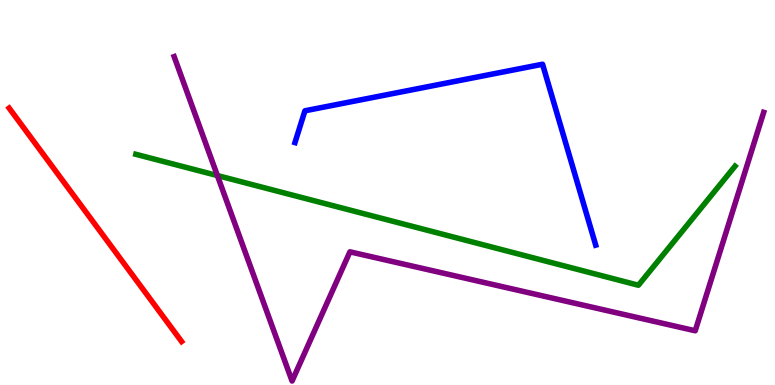[{'lines': ['blue', 'red'], 'intersections': []}, {'lines': ['green', 'red'], 'intersections': []}, {'lines': ['purple', 'red'], 'intersections': []}, {'lines': ['blue', 'green'], 'intersections': []}, {'lines': ['blue', 'purple'], 'intersections': []}, {'lines': ['green', 'purple'], 'intersections': [{'x': 2.8, 'y': 5.44}]}]